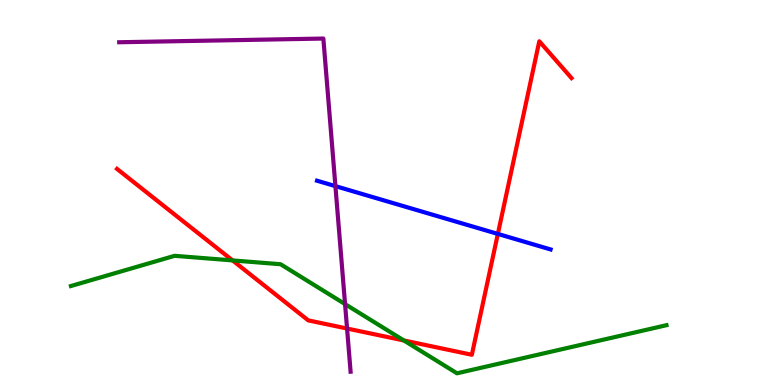[{'lines': ['blue', 'red'], 'intersections': [{'x': 6.42, 'y': 3.92}]}, {'lines': ['green', 'red'], 'intersections': [{'x': 3.0, 'y': 3.24}, {'x': 5.21, 'y': 1.16}]}, {'lines': ['purple', 'red'], 'intersections': [{'x': 4.48, 'y': 1.47}]}, {'lines': ['blue', 'green'], 'intersections': []}, {'lines': ['blue', 'purple'], 'intersections': [{'x': 4.33, 'y': 5.17}]}, {'lines': ['green', 'purple'], 'intersections': [{'x': 4.45, 'y': 2.1}]}]